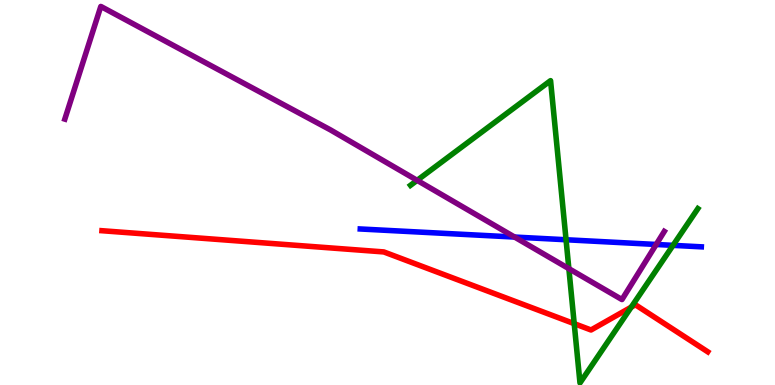[{'lines': ['blue', 'red'], 'intersections': []}, {'lines': ['green', 'red'], 'intersections': [{'x': 7.41, 'y': 1.59}, {'x': 8.14, 'y': 2.02}]}, {'lines': ['purple', 'red'], 'intersections': []}, {'lines': ['blue', 'green'], 'intersections': [{'x': 7.3, 'y': 3.77}, {'x': 8.68, 'y': 3.63}]}, {'lines': ['blue', 'purple'], 'intersections': [{'x': 6.64, 'y': 3.84}, {'x': 8.47, 'y': 3.65}]}, {'lines': ['green', 'purple'], 'intersections': [{'x': 5.38, 'y': 5.32}, {'x': 7.34, 'y': 3.02}]}]